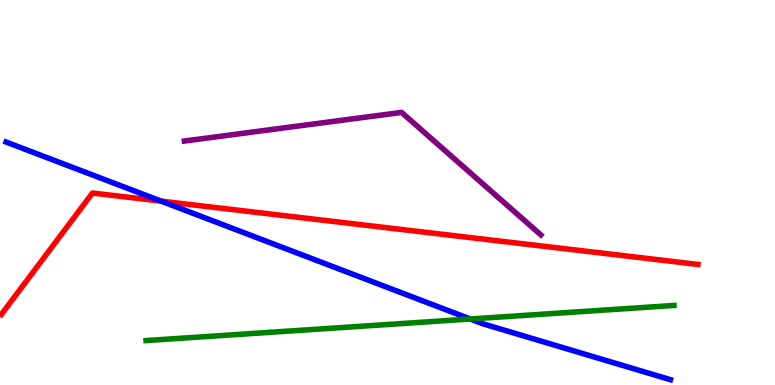[{'lines': ['blue', 'red'], 'intersections': [{'x': 2.08, 'y': 4.78}]}, {'lines': ['green', 'red'], 'intersections': []}, {'lines': ['purple', 'red'], 'intersections': []}, {'lines': ['blue', 'green'], 'intersections': [{'x': 6.07, 'y': 1.71}]}, {'lines': ['blue', 'purple'], 'intersections': []}, {'lines': ['green', 'purple'], 'intersections': []}]